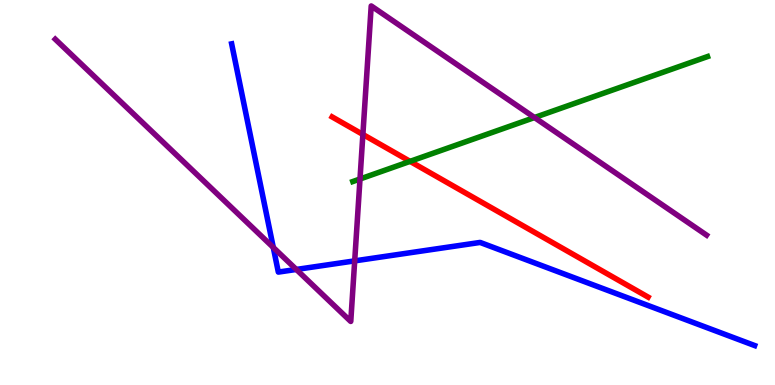[{'lines': ['blue', 'red'], 'intersections': []}, {'lines': ['green', 'red'], 'intersections': [{'x': 5.29, 'y': 5.81}]}, {'lines': ['purple', 'red'], 'intersections': [{'x': 4.68, 'y': 6.51}]}, {'lines': ['blue', 'green'], 'intersections': []}, {'lines': ['blue', 'purple'], 'intersections': [{'x': 3.53, 'y': 3.57}, {'x': 3.82, 'y': 3.0}, {'x': 4.58, 'y': 3.22}]}, {'lines': ['green', 'purple'], 'intersections': [{'x': 4.65, 'y': 5.35}, {'x': 6.9, 'y': 6.95}]}]